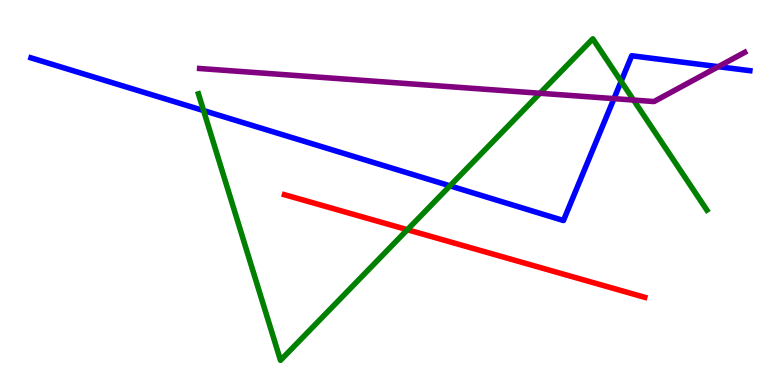[{'lines': ['blue', 'red'], 'intersections': []}, {'lines': ['green', 'red'], 'intersections': [{'x': 5.26, 'y': 4.03}]}, {'lines': ['purple', 'red'], 'intersections': []}, {'lines': ['blue', 'green'], 'intersections': [{'x': 2.63, 'y': 7.13}, {'x': 5.81, 'y': 5.17}, {'x': 8.01, 'y': 7.89}]}, {'lines': ['blue', 'purple'], 'intersections': [{'x': 7.92, 'y': 7.44}, {'x': 9.27, 'y': 8.27}]}, {'lines': ['green', 'purple'], 'intersections': [{'x': 6.97, 'y': 7.58}, {'x': 8.18, 'y': 7.4}]}]